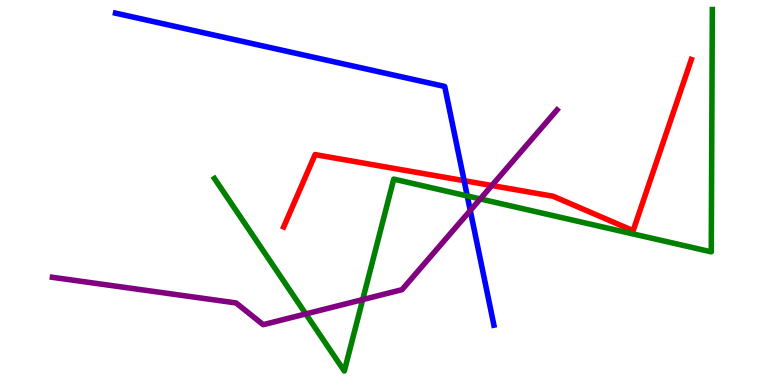[{'lines': ['blue', 'red'], 'intersections': [{'x': 5.99, 'y': 5.31}]}, {'lines': ['green', 'red'], 'intersections': []}, {'lines': ['purple', 'red'], 'intersections': [{'x': 6.35, 'y': 5.18}]}, {'lines': ['blue', 'green'], 'intersections': [{'x': 6.03, 'y': 4.91}]}, {'lines': ['blue', 'purple'], 'intersections': [{'x': 6.07, 'y': 4.53}]}, {'lines': ['green', 'purple'], 'intersections': [{'x': 3.95, 'y': 1.85}, {'x': 4.68, 'y': 2.22}, {'x': 6.2, 'y': 4.83}]}]